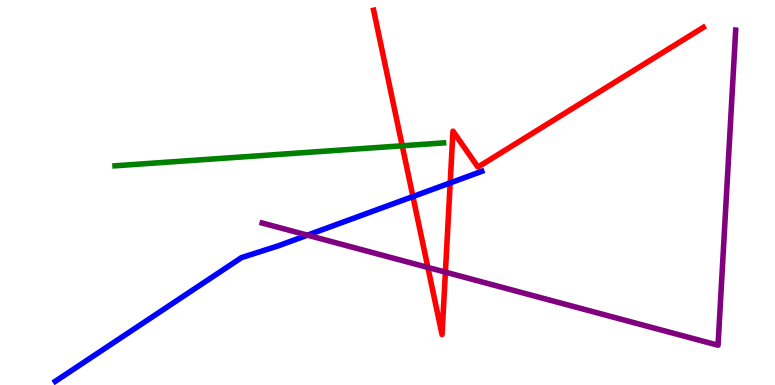[{'lines': ['blue', 'red'], 'intersections': [{'x': 5.33, 'y': 4.89}, {'x': 5.81, 'y': 5.25}]}, {'lines': ['green', 'red'], 'intersections': [{'x': 5.19, 'y': 6.21}]}, {'lines': ['purple', 'red'], 'intersections': [{'x': 5.52, 'y': 3.05}, {'x': 5.75, 'y': 2.93}]}, {'lines': ['blue', 'green'], 'intersections': []}, {'lines': ['blue', 'purple'], 'intersections': [{'x': 3.97, 'y': 3.89}]}, {'lines': ['green', 'purple'], 'intersections': []}]